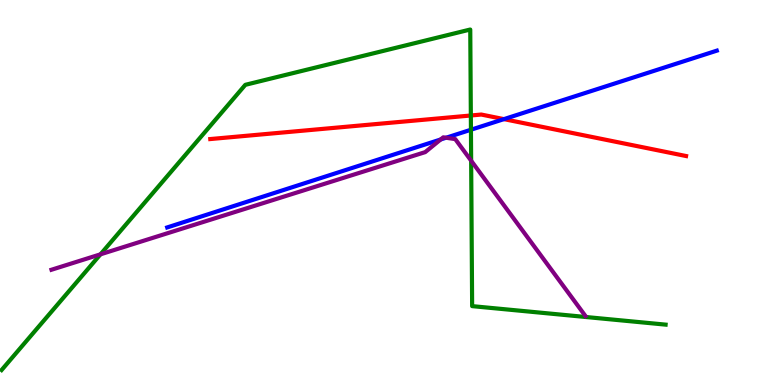[{'lines': ['blue', 'red'], 'intersections': [{'x': 6.5, 'y': 6.91}]}, {'lines': ['green', 'red'], 'intersections': [{'x': 6.08, 'y': 7.0}]}, {'lines': ['purple', 'red'], 'intersections': []}, {'lines': ['blue', 'green'], 'intersections': [{'x': 6.08, 'y': 6.63}]}, {'lines': ['blue', 'purple'], 'intersections': [{'x': 5.69, 'y': 6.38}, {'x': 5.76, 'y': 6.42}]}, {'lines': ['green', 'purple'], 'intersections': [{'x': 1.3, 'y': 3.39}, {'x': 6.08, 'y': 5.83}]}]